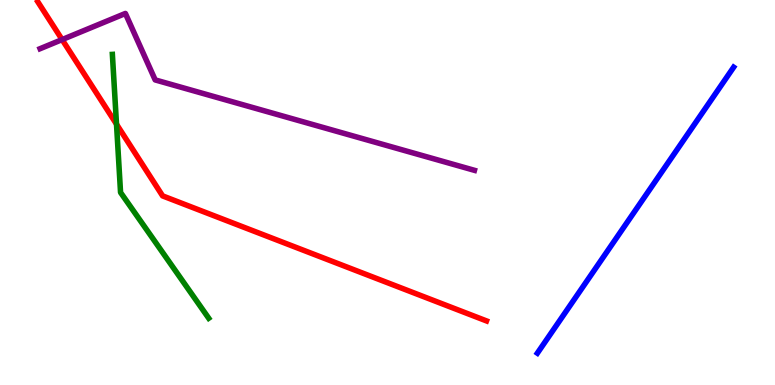[{'lines': ['blue', 'red'], 'intersections': []}, {'lines': ['green', 'red'], 'intersections': [{'x': 1.5, 'y': 6.77}]}, {'lines': ['purple', 'red'], 'intersections': [{'x': 0.801, 'y': 8.97}]}, {'lines': ['blue', 'green'], 'intersections': []}, {'lines': ['blue', 'purple'], 'intersections': []}, {'lines': ['green', 'purple'], 'intersections': []}]